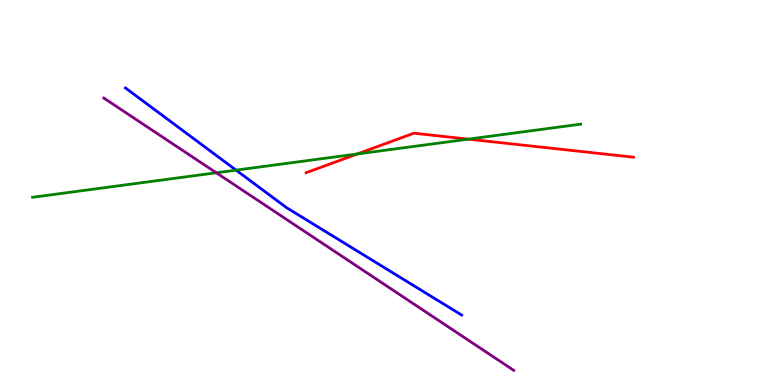[{'lines': ['blue', 'red'], 'intersections': []}, {'lines': ['green', 'red'], 'intersections': [{'x': 4.61, 'y': 6.0}, {'x': 6.04, 'y': 6.39}]}, {'lines': ['purple', 'red'], 'intersections': []}, {'lines': ['blue', 'green'], 'intersections': [{'x': 3.05, 'y': 5.58}]}, {'lines': ['blue', 'purple'], 'intersections': []}, {'lines': ['green', 'purple'], 'intersections': [{'x': 2.79, 'y': 5.51}]}]